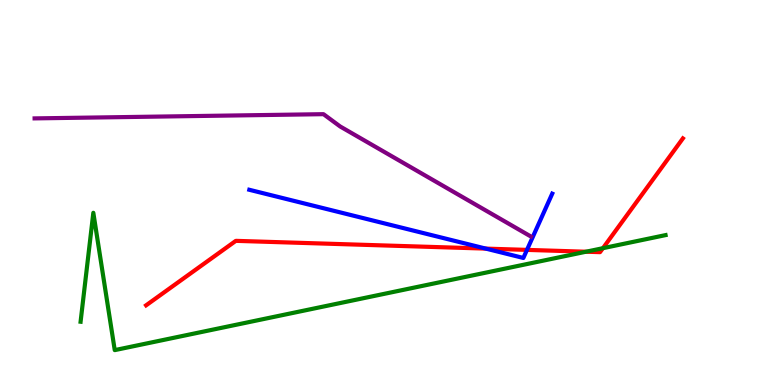[{'lines': ['blue', 'red'], 'intersections': [{'x': 6.27, 'y': 3.54}, {'x': 6.8, 'y': 3.51}]}, {'lines': ['green', 'red'], 'intersections': [{'x': 7.56, 'y': 3.46}, {'x': 7.78, 'y': 3.55}]}, {'lines': ['purple', 'red'], 'intersections': []}, {'lines': ['blue', 'green'], 'intersections': []}, {'lines': ['blue', 'purple'], 'intersections': []}, {'lines': ['green', 'purple'], 'intersections': []}]